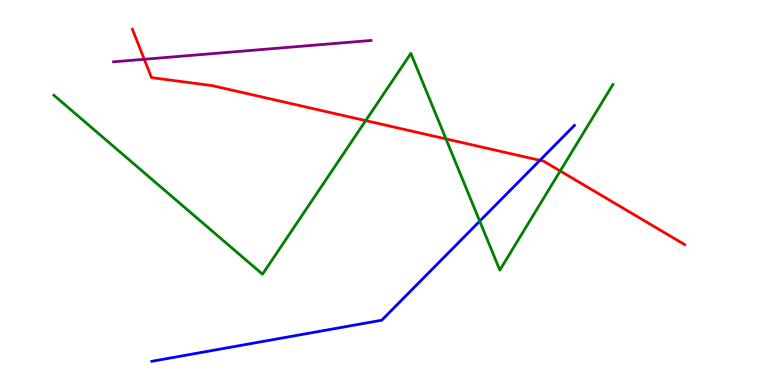[{'lines': ['blue', 'red'], 'intersections': [{'x': 6.97, 'y': 5.84}]}, {'lines': ['green', 'red'], 'intersections': [{'x': 4.72, 'y': 6.87}, {'x': 5.75, 'y': 6.39}, {'x': 7.23, 'y': 5.56}]}, {'lines': ['purple', 'red'], 'intersections': [{'x': 1.86, 'y': 8.46}]}, {'lines': ['blue', 'green'], 'intersections': [{'x': 6.19, 'y': 4.26}]}, {'lines': ['blue', 'purple'], 'intersections': []}, {'lines': ['green', 'purple'], 'intersections': []}]